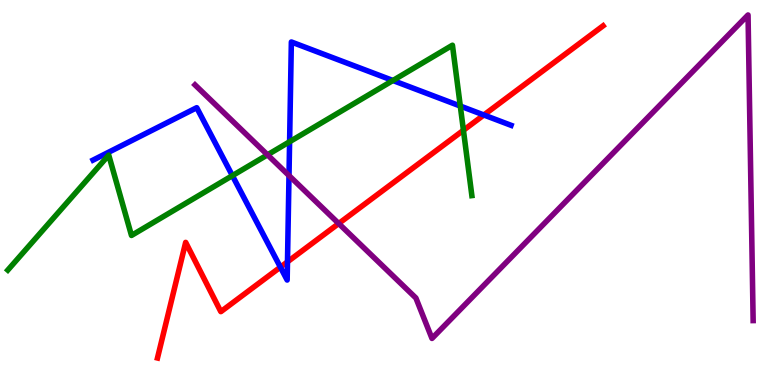[{'lines': ['blue', 'red'], 'intersections': [{'x': 3.62, 'y': 3.06}, {'x': 3.71, 'y': 3.2}, {'x': 6.24, 'y': 7.01}]}, {'lines': ['green', 'red'], 'intersections': [{'x': 5.98, 'y': 6.62}]}, {'lines': ['purple', 'red'], 'intersections': [{'x': 4.37, 'y': 4.19}]}, {'lines': ['blue', 'green'], 'intersections': [{'x': 3.0, 'y': 5.44}, {'x': 3.74, 'y': 6.32}, {'x': 5.07, 'y': 7.91}, {'x': 5.94, 'y': 7.25}]}, {'lines': ['blue', 'purple'], 'intersections': [{'x': 3.73, 'y': 5.44}]}, {'lines': ['green', 'purple'], 'intersections': [{'x': 3.45, 'y': 5.98}]}]